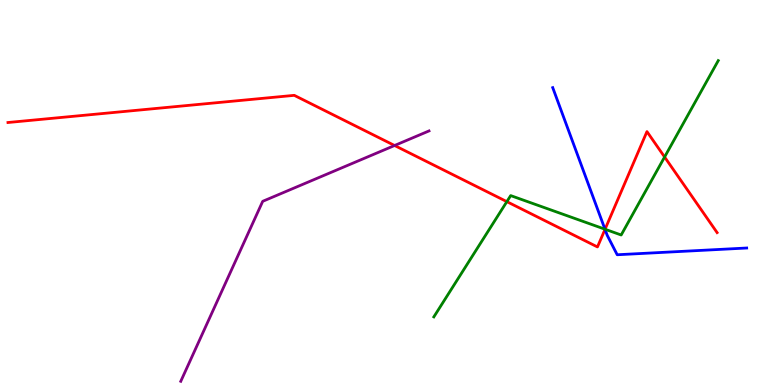[{'lines': ['blue', 'red'], 'intersections': [{'x': 7.81, 'y': 4.04}]}, {'lines': ['green', 'red'], 'intersections': [{'x': 6.54, 'y': 4.76}, {'x': 7.81, 'y': 4.05}, {'x': 8.58, 'y': 5.92}]}, {'lines': ['purple', 'red'], 'intersections': [{'x': 5.09, 'y': 6.22}]}, {'lines': ['blue', 'green'], 'intersections': [{'x': 7.81, 'y': 4.05}]}, {'lines': ['blue', 'purple'], 'intersections': []}, {'lines': ['green', 'purple'], 'intersections': []}]